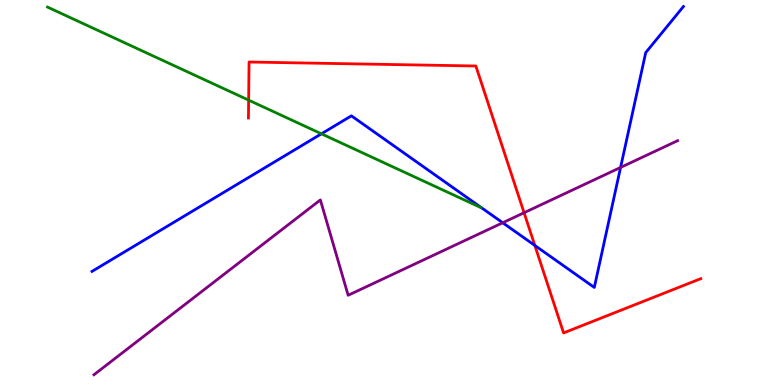[{'lines': ['blue', 'red'], 'intersections': [{'x': 6.9, 'y': 3.63}]}, {'lines': ['green', 'red'], 'intersections': [{'x': 3.21, 'y': 7.4}]}, {'lines': ['purple', 'red'], 'intersections': [{'x': 6.76, 'y': 4.47}]}, {'lines': ['blue', 'green'], 'intersections': [{'x': 4.15, 'y': 6.52}]}, {'lines': ['blue', 'purple'], 'intersections': [{'x': 6.49, 'y': 4.21}, {'x': 8.01, 'y': 5.65}]}, {'lines': ['green', 'purple'], 'intersections': []}]